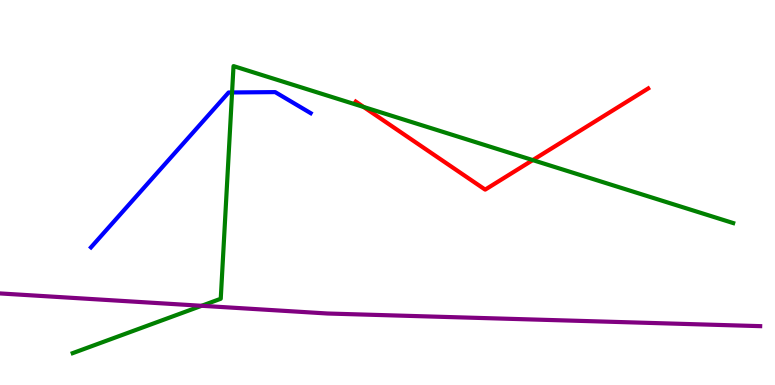[{'lines': ['blue', 'red'], 'intersections': []}, {'lines': ['green', 'red'], 'intersections': [{'x': 4.69, 'y': 7.22}, {'x': 6.87, 'y': 5.84}]}, {'lines': ['purple', 'red'], 'intersections': []}, {'lines': ['blue', 'green'], 'intersections': [{'x': 2.99, 'y': 7.6}]}, {'lines': ['blue', 'purple'], 'intersections': []}, {'lines': ['green', 'purple'], 'intersections': [{'x': 2.6, 'y': 2.06}]}]